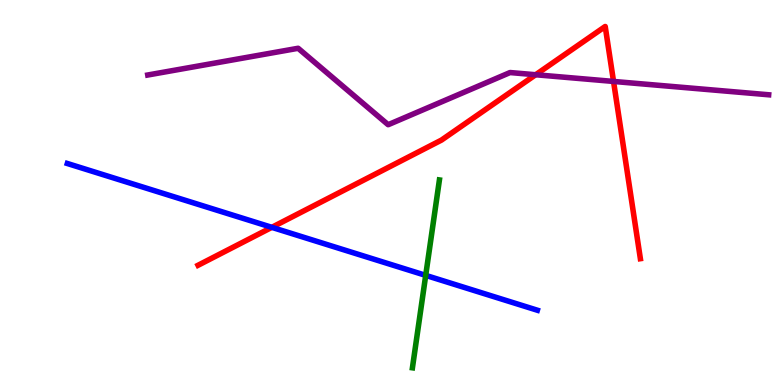[{'lines': ['blue', 'red'], 'intersections': [{'x': 3.51, 'y': 4.1}]}, {'lines': ['green', 'red'], 'intersections': []}, {'lines': ['purple', 'red'], 'intersections': [{'x': 6.91, 'y': 8.06}, {'x': 7.92, 'y': 7.88}]}, {'lines': ['blue', 'green'], 'intersections': [{'x': 5.49, 'y': 2.85}]}, {'lines': ['blue', 'purple'], 'intersections': []}, {'lines': ['green', 'purple'], 'intersections': []}]